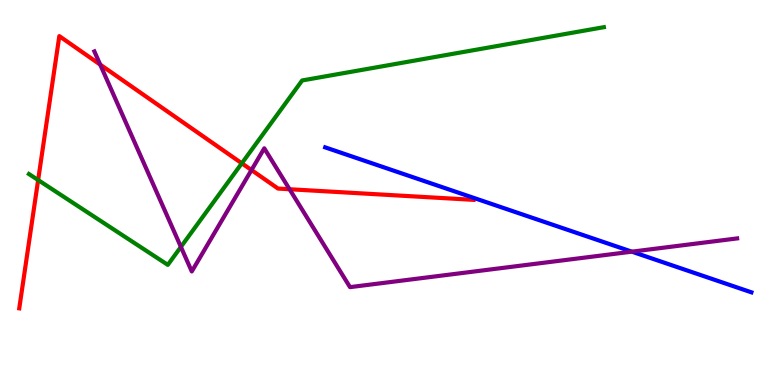[{'lines': ['blue', 'red'], 'intersections': []}, {'lines': ['green', 'red'], 'intersections': [{'x': 0.492, 'y': 5.32}, {'x': 3.12, 'y': 5.76}]}, {'lines': ['purple', 'red'], 'intersections': [{'x': 1.29, 'y': 8.32}, {'x': 3.24, 'y': 5.58}, {'x': 3.74, 'y': 5.08}]}, {'lines': ['blue', 'green'], 'intersections': []}, {'lines': ['blue', 'purple'], 'intersections': [{'x': 8.15, 'y': 3.46}]}, {'lines': ['green', 'purple'], 'intersections': [{'x': 2.33, 'y': 3.59}]}]